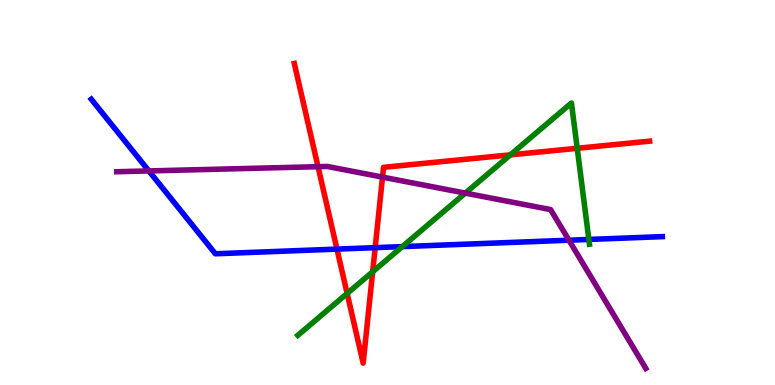[{'lines': ['blue', 'red'], 'intersections': [{'x': 4.35, 'y': 3.53}, {'x': 4.84, 'y': 3.57}]}, {'lines': ['green', 'red'], 'intersections': [{'x': 4.48, 'y': 2.38}, {'x': 4.81, 'y': 2.94}, {'x': 6.59, 'y': 5.98}, {'x': 7.45, 'y': 6.15}]}, {'lines': ['purple', 'red'], 'intersections': [{'x': 4.1, 'y': 5.67}, {'x': 4.94, 'y': 5.4}]}, {'lines': ['blue', 'green'], 'intersections': [{'x': 5.19, 'y': 3.59}, {'x': 7.6, 'y': 3.78}]}, {'lines': ['blue', 'purple'], 'intersections': [{'x': 1.92, 'y': 5.56}, {'x': 7.34, 'y': 3.76}]}, {'lines': ['green', 'purple'], 'intersections': [{'x': 6.0, 'y': 4.98}]}]